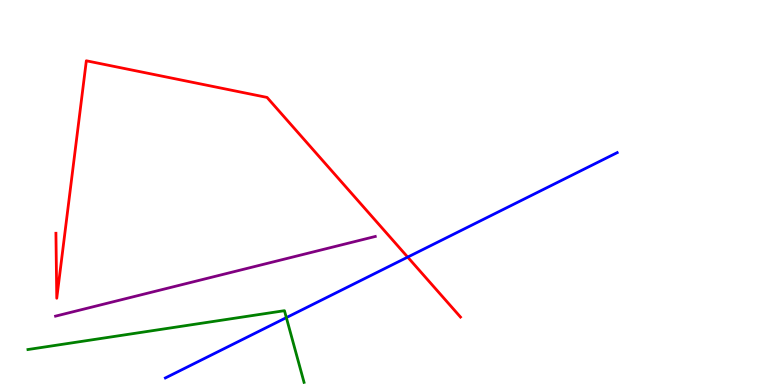[{'lines': ['blue', 'red'], 'intersections': [{'x': 5.26, 'y': 3.32}]}, {'lines': ['green', 'red'], 'intersections': []}, {'lines': ['purple', 'red'], 'intersections': []}, {'lines': ['blue', 'green'], 'intersections': [{'x': 3.69, 'y': 1.75}]}, {'lines': ['blue', 'purple'], 'intersections': []}, {'lines': ['green', 'purple'], 'intersections': []}]